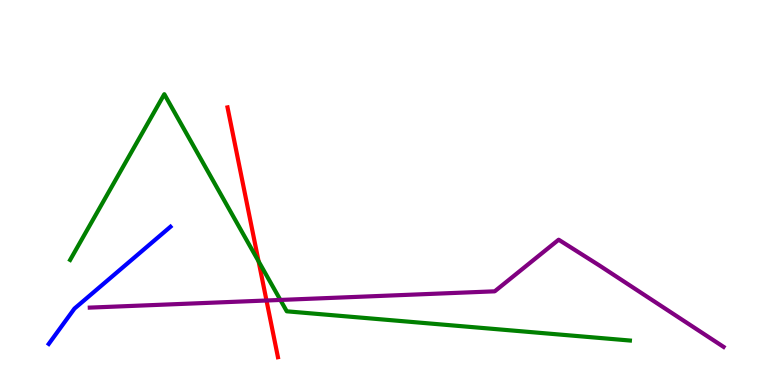[{'lines': ['blue', 'red'], 'intersections': []}, {'lines': ['green', 'red'], 'intersections': [{'x': 3.34, 'y': 3.21}]}, {'lines': ['purple', 'red'], 'intersections': [{'x': 3.44, 'y': 2.19}]}, {'lines': ['blue', 'green'], 'intersections': []}, {'lines': ['blue', 'purple'], 'intersections': []}, {'lines': ['green', 'purple'], 'intersections': [{'x': 3.62, 'y': 2.21}]}]